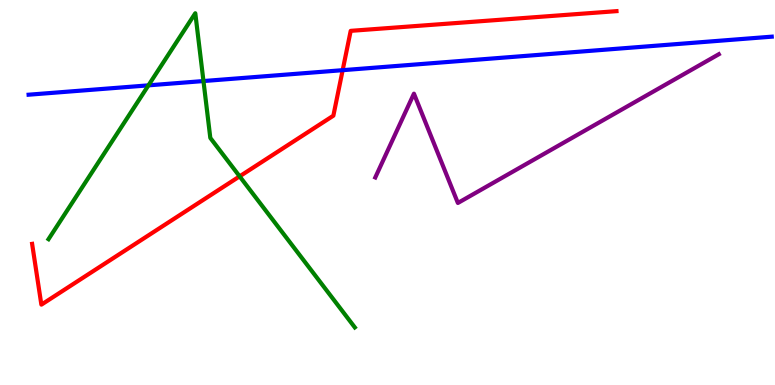[{'lines': ['blue', 'red'], 'intersections': [{'x': 4.42, 'y': 8.18}]}, {'lines': ['green', 'red'], 'intersections': [{'x': 3.09, 'y': 5.42}]}, {'lines': ['purple', 'red'], 'intersections': []}, {'lines': ['blue', 'green'], 'intersections': [{'x': 1.92, 'y': 7.78}, {'x': 2.63, 'y': 7.89}]}, {'lines': ['blue', 'purple'], 'intersections': []}, {'lines': ['green', 'purple'], 'intersections': []}]